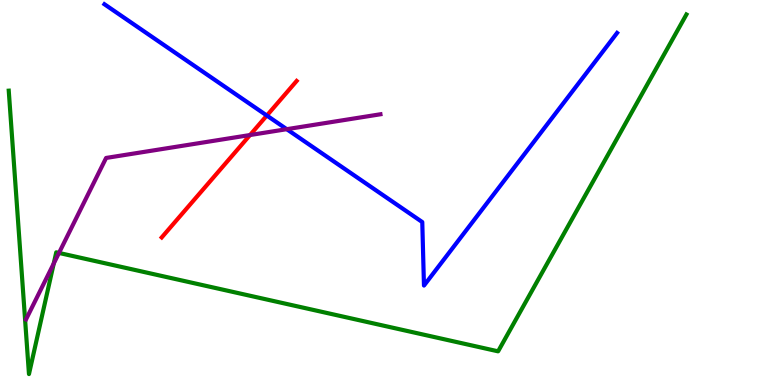[{'lines': ['blue', 'red'], 'intersections': [{'x': 3.44, 'y': 7.0}]}, {'lines': ['green', 'red'], 'intersections': []}, {'lines': ['purple', 'red'], 'intersections': [{'x': 3.23, 'y': 6.49}]}, {'lines': ['blue', 'green'], 'intersections': []}, {'lines': ['blue', 'purple'], 'intersections': [{'x': 3.7, 'y': 6.64}]}, {'lines': ['green', 'purple'], 'intersections': [{'x': 0.694, 'y': 3.16}, {'x': 0.761, 'y': 3.43}]}]